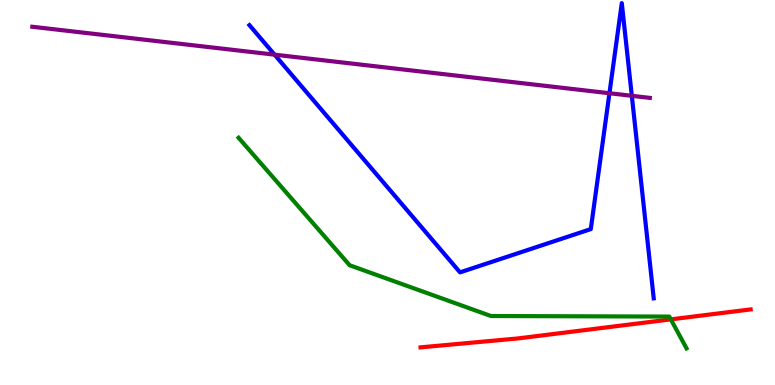[{'lines': ['blue', 'red'], 'intersections': []}, {'lines': ['green', 'red'], 'intersections': [{'x': 8.66, 'y': 1.7}]}, {'lines': ['purple', 'red'], 'intersections': []}, {'lines': ['blue', 'green'], 'intersections': []}, {'lines': ['blue', 'purple'], 'intersections': [{'x': 3.54, 'y': 8.58}, {'x': 7.86, 'y': 7.58}, {'x': 8.15, 'y': 7.51}]}, {'lines': ['green', 'purple'], 'intersections': []}]